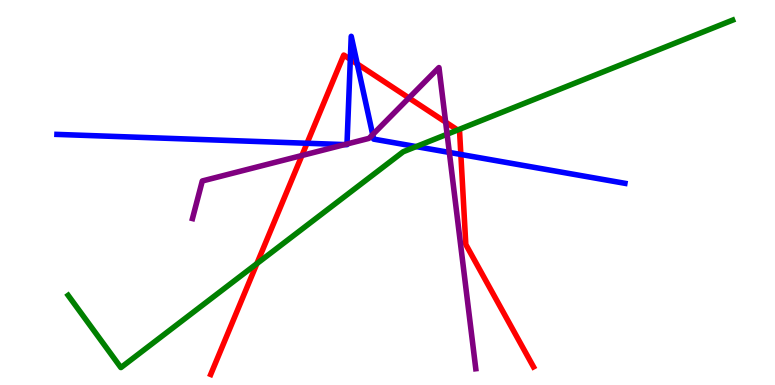[{'lines': ['blue', 'red'], 'intersections': [{'x': 3.96, 'y': 6.28}, {'x': 4.52, 'y': 8.46}, {'x': 4.61, 'y': 8.34}, {'x': 5.95, 'y': 5.99}]}, {'lines': ['green', 'red'], 'intersections': [{'x': 3.31, 'y': 3.15}, {'x': 5.9, 'y': 6.62}]}, {'lines': ['purple', 'red'], 'intersections': [{'x': 3.9, 'y': 5.96}, {'x': 5.28, 'y': 7.46}, {'x': 5.75, 'y': 6.83}]}, {'lines': ['blue', 'green'], 'intersections': [{'x': 5.37, 'y': 6.19}]}, {'lines': ['blue', 'purple'], 'intersections': [{'x': 4.45, 'y': 6.24}, {'x': 4.48, 'y': 6.26}, {'x': 4.81, 'y': 6.5}, {'x': 5.8, 'y': 6.04}]}, {'lines': ['green', 'purple'], 'intersections': [{'x': 5.77, 'y': 6.51}]}]